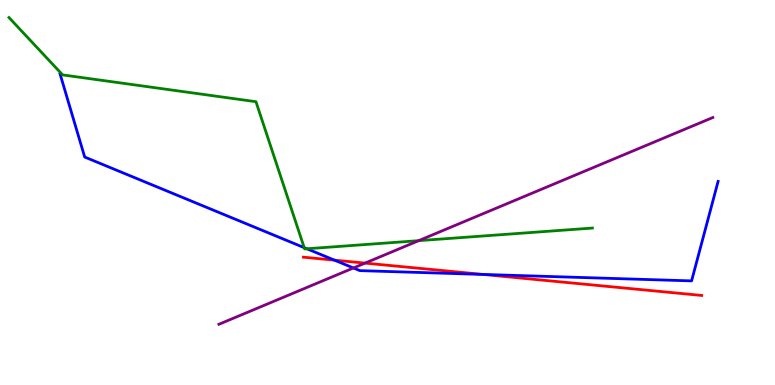[{'lines': ['blue', 'red'], 'intersections': [{'x': 4.32, 'y': 3.24}, {'x': 6.23, 'y': 2.87}]}, {'lines': ['green', 'red'], 'intersections': []}, {'lines': ['purple', 'red'], 'intersections': [{'x': 4.71, 'y': 3.17}]}, {'lines': ['blue', 'green'], 'intersections': [{'x': 3.93, 'y': 3.57}, {'x': 3.96, 'y': 3.54}]}, {'lines': ['blue', 'purple'], 'intersections': [{'x': 4.56, 'y': 3.04}]}, {'lines': ['green', 'purple'], 'intersections': [{'x': 5.4, 'y': 3.75}]}]